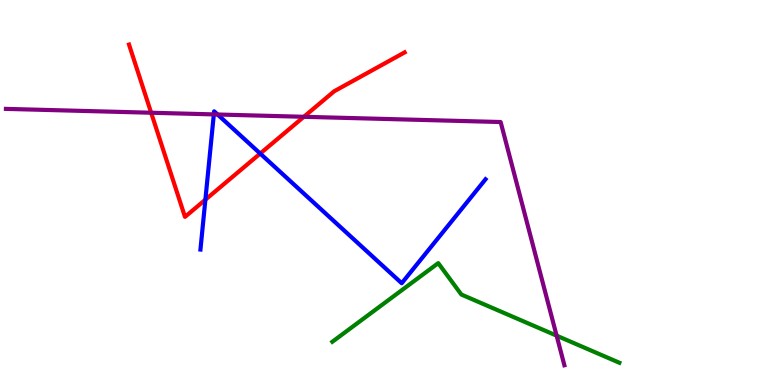[{'lines': ['blue', 'red'], 'intersections': [{'x': 2.65, 'y': 4.81}, {'x': 3.36, 'y': 6.01}]}, {'lines': ['green', 'red'], 'intersections': []}, {'lines': ['purple', 'red'], 'intersections': [{'x': 1.95, 'y': 7.07}, {'x': 3.92, 'y': 6.97}]}, {'lines': ['blue', 'green'], 'intersections': []}, {'lines': ['blue', 'purple'], 'intersections': [{'x': 2.76, 'y': 7.03}, {'x': 2.81, 'y': 7.03}]}, {'lines': ['green', 'purple'], 'intersections': [{'x': 7.18, 'y': 1.28}]}]